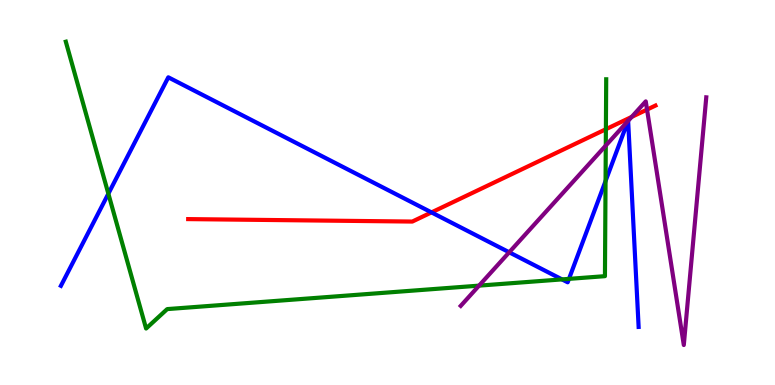[{'lines': ['blue', 'red'], 'intersections': [{'x': 5.57, 'y': 4.48}]}, {'lines': ['green', 'red'], 'intersections': [{'x': 7.82, 'y': 6.64}]}, {'lines': ['purple', 'red'], 'intersections': [{'x': 8.15, 'y': 6.96}, {'x': 8.35, 'y': 7.15}]}, {'lines': ['blue', 'green'], 'intersections': [{'x': 1.4, 'y': 4.97}, {'x': 7.25, 'y': 2.74}, {'x': 7.34, 'y': 2.76}, {'x': 7.81, 'y': 5.3}]}, {'lines': ['blue', 'purple'], 'intersections': [{'x': 6.57, 'y': 3.45}, {'x': 8.1, 'y': 6.86}, {'x': 8.1, 'y': 6.86}]}, {'lines': ['green', 'purple'], 'intersections': [{'x': 6.18, 'y': 2.58}, {'x': 7.82, 'y': 6.22}]}]